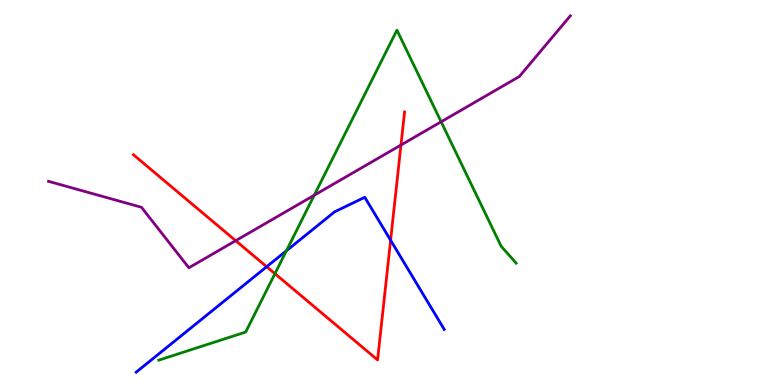[{'lines': ['blue', 'red'], 'intersections': [{'x': 3.44, 'y': 3.07}, {'x': 5.04, 'y': 3.76}]}, {'lines': ['green', 'red'], 'intersections': [{'x': 3.55, 'y': 2.89}]}, {'lines': ['purple', 'red'], 'intersections': [{'x': 3.04, 'y': 3.75}, {'x': 5.17, 'y': 6.23}]}, {'lines': ['blue', 'green'], 'intersections': [{'x': 3.7, 'y': 3.49}]}, {'lines': ['blue', 'purple'], 'intersections': []}, {'lines': ['green', 'purple'], 'intersections': [{'x': 4.05, 'y': 4.93}, {'x': 5.69, 'y': 6.84}]}]